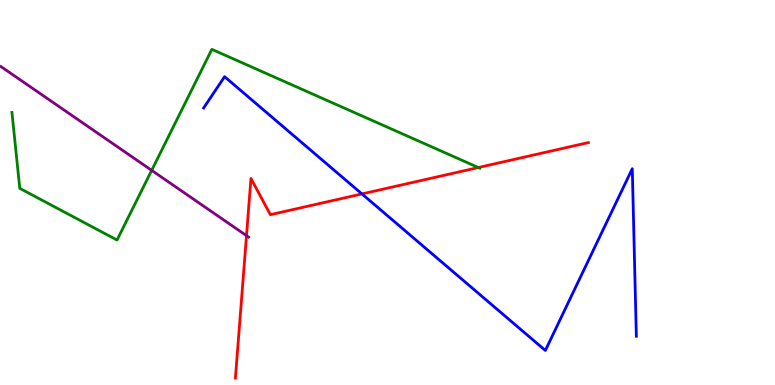[{'lines': ['blue', 'red'], 'intersections': [{'x': 4.67, 'y': 4.96}]}, {'lines': ['green', 'red'], 'intersections': [{'x': 6.17, 'y': 5.65}]}, {'lines': ['purple', 'red'], 'intersections': [{'x': 3.18, 'y': 3.88}]}, {'lines': ['blue', 'green'], 'intersections': []}, {'lines': ['blue', 'purple'], 'intersections': []}, {'lines': ['green', 'purple'], 'intersections': [{'x': 1.96, 'y': 5.58}]}]